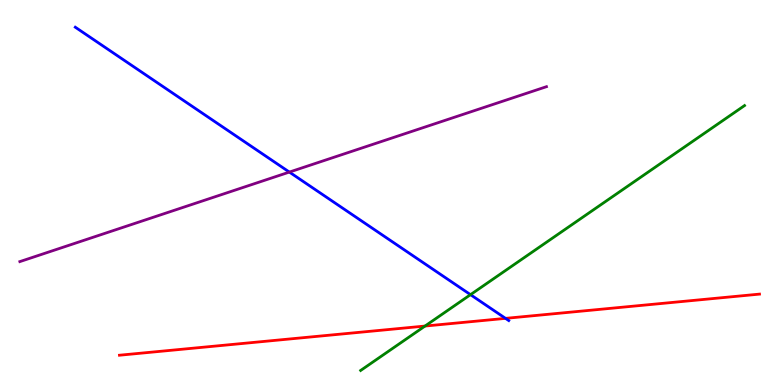[{'lines': ['blue', 'red'], 'intersections': [{'x': 6.52, 'y': 1.73}]}, {'lines': ['green', 'red'], 'intersections': [{'x': 5.48, 'y': 1.53}]}, {'lines': ['purple', 'red'], 'intersections': []}, {'lines': ['blue', 'green'], 'intersections': [{'x': 6.07, 'y': 2.35}]}, {'lines': ['blue', 'purple'], 'intersections': [{'x': 3.73, 'y': 5.53}]}, {'lines': ['green', 'purple'], 'intersections': []}]